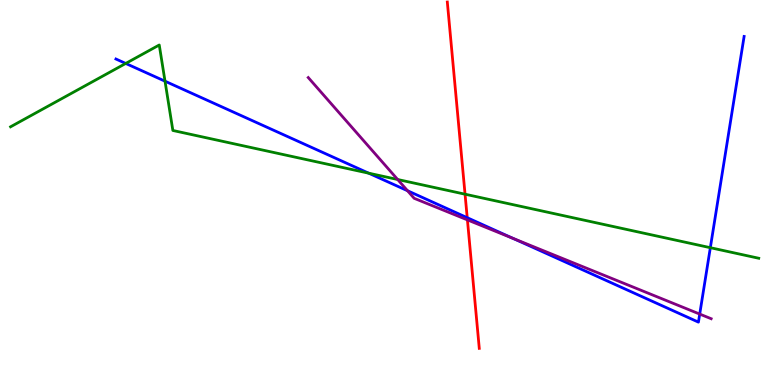[{'lines': ['blue', 'red'], 'intersections': [{'x': 6.03, 'y': 4.35}]}, {'lines': ['green', 'red'], 'intersections': [{'x': 6.0, 'y': 4.96}]}, {'lines': ['purple', 'red'], 'intersections': [{'x': 6.03, 'y': 4.29}]}, {'lines': ['blue', 'green'], 'intersections': [{'x': 1.62, 'y': 8.35}, {'x': 2.13, 'y': 7.89}, {'x': 4.76, 'y': 5.5}, {'x': 9.17, 'y': 3.57}]}, {'lines': ['blue', 'purple'], 'intersections': [{'x': 5.26, 'y': 5.05}, {'x': 6.62, 'y': 3.81}, {'x': 9.03, 'y': 1.84}]}, {'lines': ['green', 'purple'], 'intersections': [{'x': 5.13, 'y': 5.34}]}]